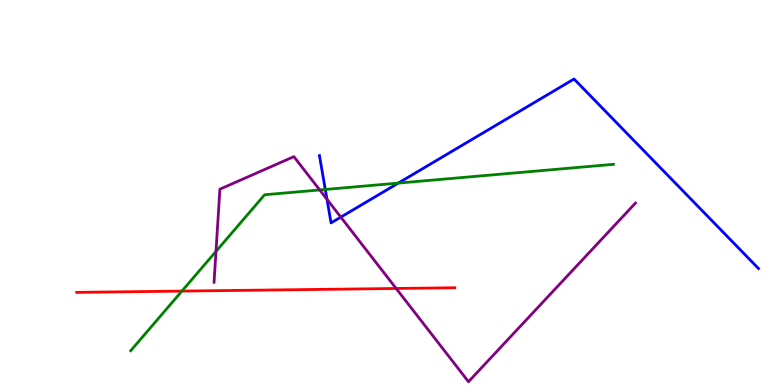[{'lines': ['blue', 'red'], 'intersections': []}, {'lines': ['green', 'red'], 'intersections': [{'x': 2.35, 'y': 2.44}]}, {'lines': ['purple', 'red'], 'intersections': [{'x': 5.11, 'y': 2.51}]}, {'lines': ['blue', 'green'], 'intersections': [{'x': 4.2, 'y': 5.08}, {'x': 5.14, 'y': 5.24}]}, {'lines': ['blue', 'purple'], 'intersections': [{'x': 4.22, 'y': 4.82}, {'x': 4.4, 'y': 4.36}]}, {'lines': ['green', 'purple'], 'intersections': [{'x': 2.79, 'y': 3.47}, {'x': 4.13, 'y': 5.07}]}]